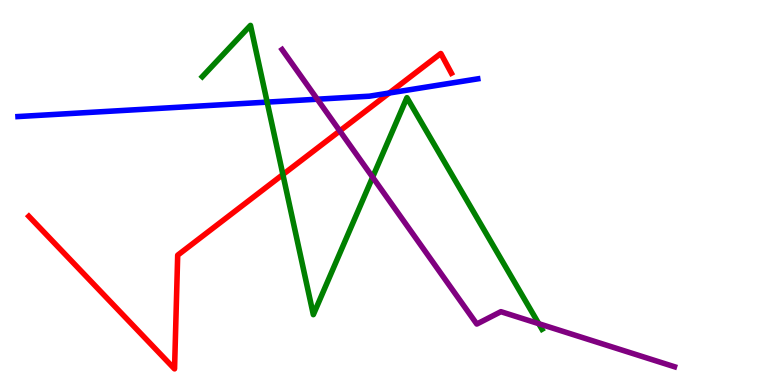[{'lines': ['blue', 'red'], 'intersections': [{'x': 5.02, 'y': 7.58}]}, {'lines': ['green', 'red'], 'intersections': [{'x': 3.65, 'y': 5.47}]}, {'lines': ['purple', 'red'], 'intersections': [{'x': 4.38, 'y': 6.6}]}, {'lines': ['blue', 'green'], 'intersections': [{'x': 3.45, 'y': 7.35}]}, {'lines': ['blue', 'purple'], 'intersections': [{'x': 4.09, 'y': 7.42}]}, {'lines': ['green', 'purple'], 'intersections': [{'x': 4.81, 'y': 5.4}, {'x': 6.95, 'y': 1.59}]}]